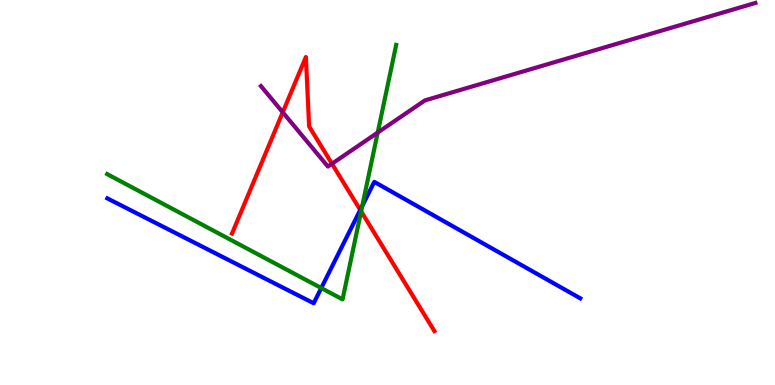[{'lines': ['blue', 'red'], 'intersections': [{'x': 4.65, 'y': 4.55}]}, {'lines': ['green', 'red'], 'intersections': [{'x': 4.66, 'y': 4.51}]}, {'lines': ['purple', 'red'], 'intersections': [{'x': 3.65, 'y': 7.08}, {'x': 4.28, 'y': 5.75}]}, {'lines': ['blue', 'green'], 'intersections': [{'x': 4.15, 'y': 2.52}, {'x': 4.67, 'y': 4.65}]}, {'lines': ['blue', 'purple'], 'intersections': []}, {'lines': ['green', 'purple'], 'intersections': [{'x': 4.87, 'y': 6.56}]}]